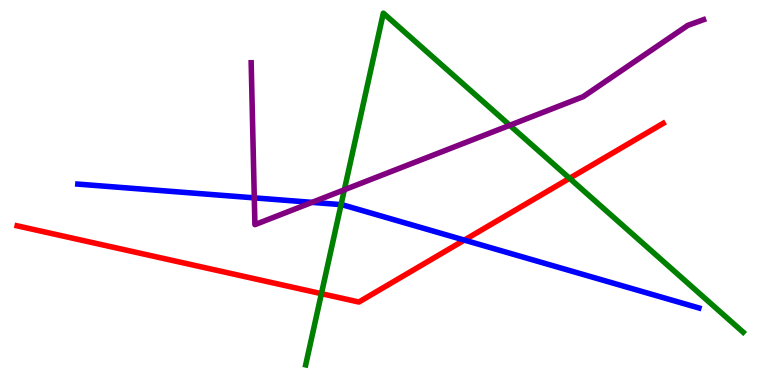[{'lines': ['blue', 'red'], 'intersections': [{'x': 5.99, 'y': 3.76}]}, {'lines': ['green', 'red'], 'intersections': [{'x': 4.15, 'y': 2.37}, {'x': 7.35, 'y': 5.37}]}, {'lines': ['purple', 'red'], 'intersections': []}, {'lines': ['blue', 'green'], 'intersections': [{'x': 4.4, 'y': 4.68}]}, {'lines': ['blue', 'purple'], 'intersections': [{'x': 3.28, 'y': 4.86}, {'x': 4.03, 'y': 4.74}]}, {'lines': ['green', 'purple'], 'intersections': [{'x': 4.44, 'y': 5.07}, {'x': 6.58, 'y': 6.75}]}]